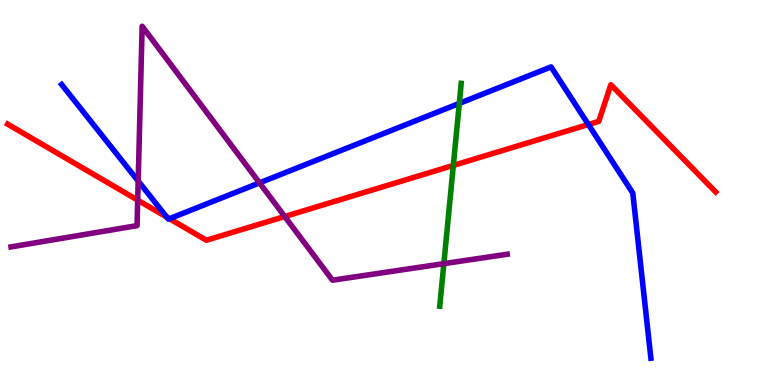[{'lines': ['blue', 'red'], 'intersections': [{'x': 2.15, 'y': 4.36}, {'x': 2.19, 'y': 4.32}, {'x': 7.59, 'y': 6.77}]}, {'lines': ['green', 'red'], 'intersections': [{'x': 5.85, 'y': 5.7}]}, {'lines': ['purple', 'red'], 'intersections': [{'x': 1.78, 'y': 4.8}, {'x': 3.67, 'y': 4.38}]}, {'lines': ['blue', 'green'], 'intersections': [{'x': 5.93, 'y': 7.31}]}, {'lines': ['blue', 'purple'], 'intersections': [{'x': 1.78, 'y': 5.3}, {'x': 3.35, 'y': 5.25}]}, {'lines': ['green', 'purple'], 'intersections': [{'x': 5.73, 'y': 3.15}]}]